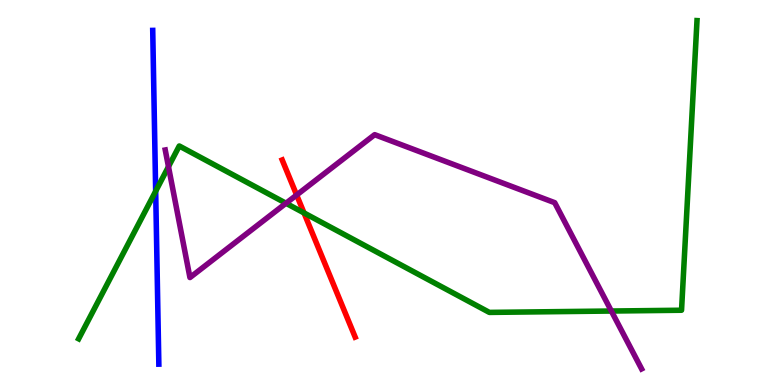[{'lines': ['blue', 'red'], 'intersections': []}, {'lines': ['green', 'red'], 'intersections': [{'x': 3.92, 'y': 4.47}]}, {'lines': ['purple', 'red'], 'intersections': [{'x': 3.83, 'y': 4.93}]}, {'lines': ['blue', 'green'], 'intersections': [{'x': 2.01, 'y': 5.03}]}, {'lines': ['blue', 'purple'], 'intersections': []}, {'lines': ['green', 'purple'], 'intersections': [{'x': 2.17, 'y': 5.67}, {'x': 3.69, 'y': 4.72}, {'x': 7.89, 'y': 1.92}]}]